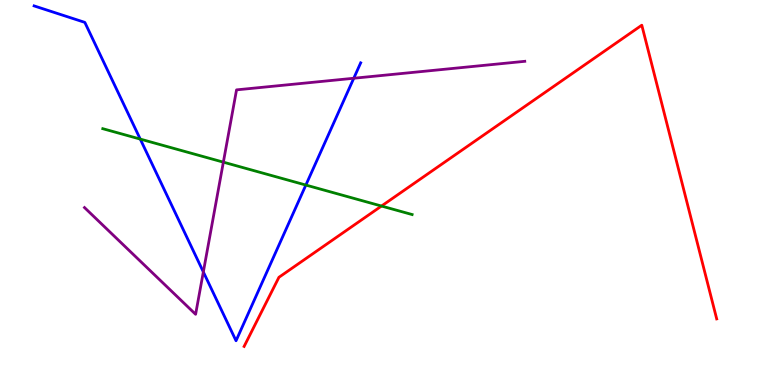[{'lines': ['blue', 'red'], 'intersections': []}, {'lines': ['green', 'red'], 'intersections': [{'x': 4.92, 'y': 4.65}]}, {'lines': ['purple', 'red'], 'intersections': []}, {'lines': ['blue', 'green'], 'intersections': [{'x': 1.81, 'y': 6.39}, {'x': 3.95, 'y': 5.19}]}, {'lines': ['blue', 'purple'], 'intersections': [{'x': 2.62, 'y': 2.94}, {'x': 4.56, 'y': 7.97}]}, {'lines': ['green', 'purple'], 'intersections': [{'x': 2.88, 'y': 5.79}]}]